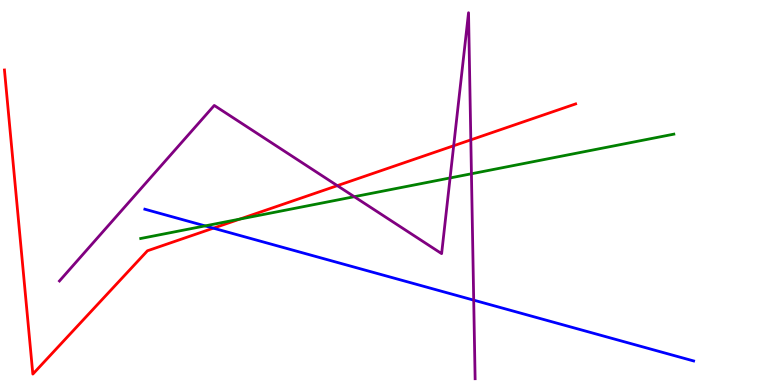[{'lines': ['blue', 'red'], 'intersections': [{'x': 2.75, 'y': 4.07}]}, {'lines': ['green', 'red'], 'intersections': [{'x': 3.09, 'y': 4.31}]}, {'lines': ['purple', 'red'], 'intersections': [{'x': 4.35, 'y': 5.18}, {'x': 5.85, 'y': 6.21}, {'x': 6.08, 'y': 6.37}]}, {'lines': ['blue', 'green'], 'intersections': [{'x': 2.65, 'y': 4.13}]}, {'lines': ['blue', 'purple'], 'intersections': [{'x': 6.11, 'y': 2.2}]}, {'lines': ['green', 'purple'], 'intersections': [{'x': 4.57, 'y': 4.89}, {'x': 5.81, 'y': 5.38}, {'x': 6.08, 'y': 5.49}]}]